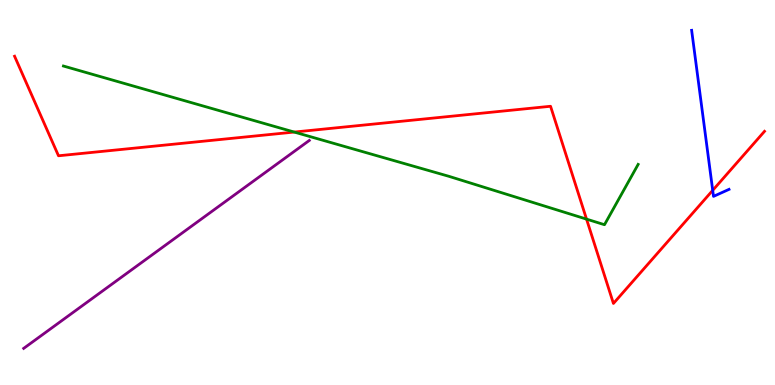[{'lines': ['blue', 'red'], 'intersections': [{'x': 9.2, 'y': 5.06}]}, {'lines': ['green', 'red'], 'intersections': [{'x': 3.8, 'y': 6.57}, {'x': 7.57, 'y': 4.31}]}, {'lines': ['purple', 'red'], 'intersections': []}, {'lines': ['blue', 'green'], 'intersections': []}, {'lines': ['blue', 'purple'], 'intersections': []}, {'lines': ['green', 'purple'], 'intersections': []}]